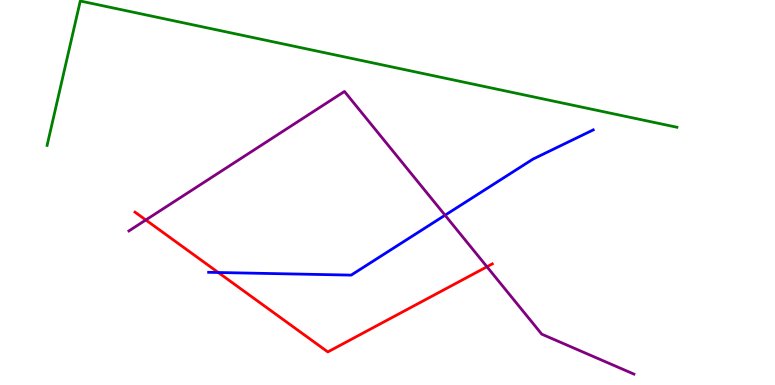[{'lines': ['blue', 'red'], 'intersections': [{'x': 2.82, 'y': 2.92}]}, {'lines': ['green', 'red'], 'intersections': []}, {'lines': ['purple', 'red'], 'intersections': [{'x': 1.88, 'y': 4.29}, {'x': 6.28, 'y': 3.07}]}, {'lines': ['blue', 'green'], 'intersections': []}, {'lines': ['blue', 'purple'], 'intersections': [{'x': 5.74, 'y': 4.41}]}, {'lines': ['green', 'purple'], 'intersections': []}]